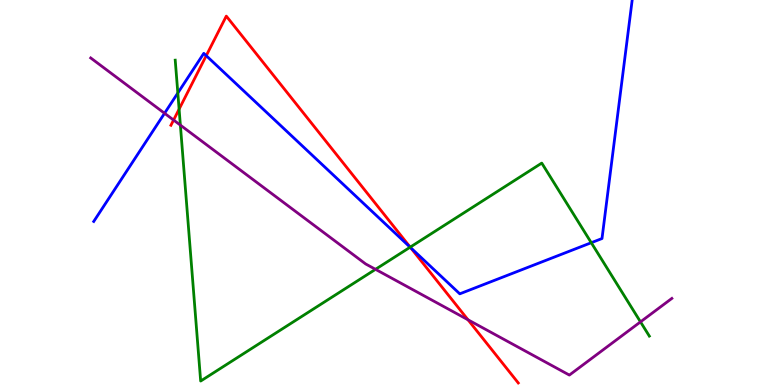[{'lines': ['blue', 'red'], 'intersections': [{'x': 2.66, 'y': 8.55}, {'x': 5.3, 'y': 3.57}]}, {'lines': ['green', 'red'], 'intersections': [{'x': 2.31, 'y': 7.16}, {'x': 5.29, 'y': 3.58}]}, {'lines': ['purple', 'red'], 'intersections': [{'x': 2.24, 'y': 6.88}, {'x': 6.04, 'y': 1.69}]}, {'lines': ['blue', 'green'], 'intersections': [{'x': 2.29, 'y': 7.58}, {'x': 5.29, 'y': 3.58}, {'x': 7.63, 'y': 3.7}]}, {'lines': ['blue', 'purple'], 'intersections': [{'x': 2.12, 'y': 7.06}]}, {'lines': ['green', 'purple'], 'intersections': [{'x': 2.33, 'y': 6.75}, {'x': 4.85, 'y': 3.0}, {'x': 8.26, 'y': 1.64}]}]